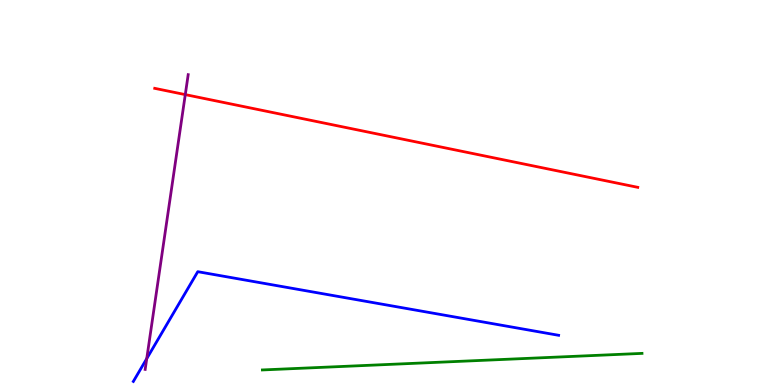[{'lines': ['blue', 'red'], 'intersections': []}, {'lines': ['green', 'red'], 'intersections': []}, {'lines': ['purple', 'red'], 'intersections': [{'x': 2.39, 'y': 7.54}]}, {'lines': ['blue', 'green'], 'intersections': []}, {'lines': ['blue', 'purple'], 'intersections': [{'x': 1.89, 'y': 0.685}]}, {'lines': ['green', 'purple'], 'intersections': []}]